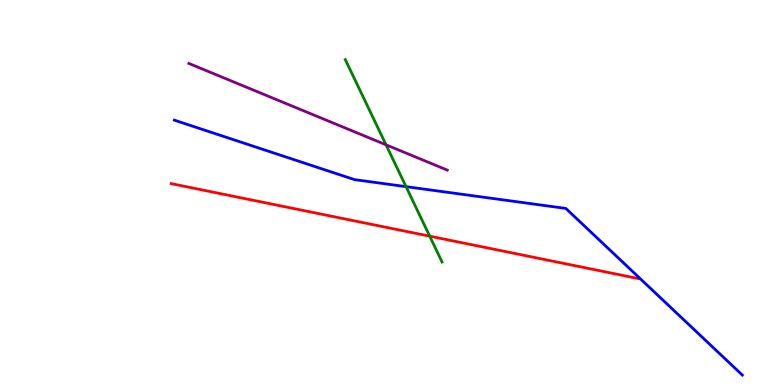[{'lines': ['blue', 'red'], 'intersections': []}, {'lines': ['green', 'red'], 'intersections': [{'x': 5.54, 'y': 3.87}]}, {'lines': ['purple', 'red'], 'intersections': []}, {'lines': ['blue', 'green'], 'intersections': [{'x': 5.24, 'y': 5.15}]}, {'lines': ['blue', 'purple'], 'intersections': []}, {'lines': ['green', 'purple'], 'intersections': [{'x': 4.98, 'y': 6.24}]}]